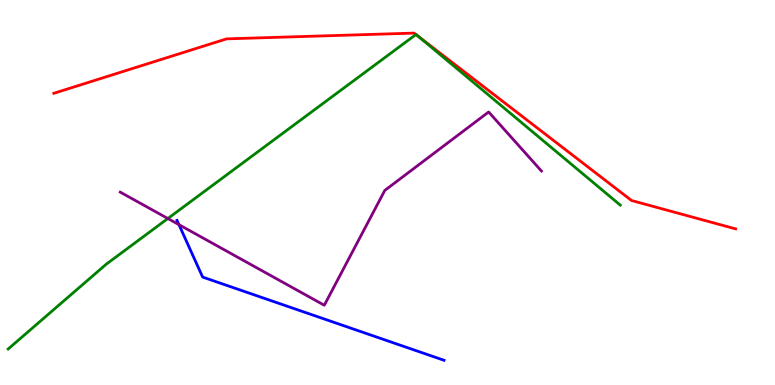[{'lines': ['blue', 'red'], 'intersections': []}, {'lines': ['green', 'red'], 'intersections': [{'x': 5.37, 'y': 9.1}, {'x': 5.41, 'y': 9.04}]}, {'lines': ['purple', 'red'], 'intersections': []}, {'lines': ['blue', 'green'], 'intersections': []}, {'lines': ['blue', 'purple'], 'intersections': [{'x': 2.31, 'y': 4.16}]}, {'lines': ['green', 'purple'], 'intersections': [{'x': 2.17, 'y': 4.32}]}]